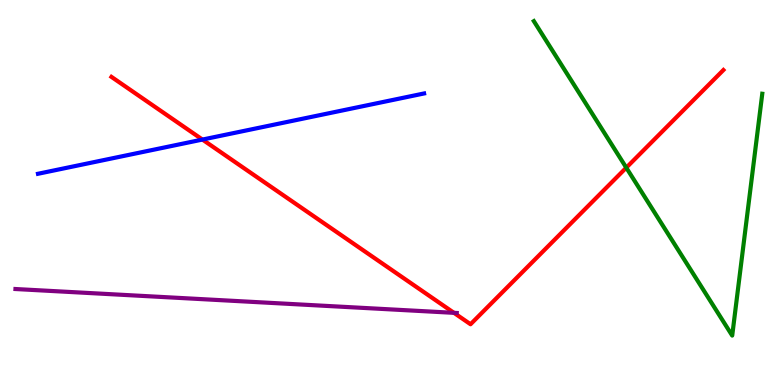[{'lines': ['blue', 'red'], 'intersections': [{'x': 2.61, 'y': 6.37}]}, {'lines': ['green', 'red'], 'intersections': [{'x': 8.08, 'y': 5.64}]}, {'lines': ['purple', 'red'], 'intersections': [{'x': 5.86, 'y': 1.87}]}, {'lines': ['blue', 'green'], 'intersections': []}, {'lines': ['blue', 'purple'], 'intersections': []}, {'lines': ['green', 'purple'], 'intersections': []}]